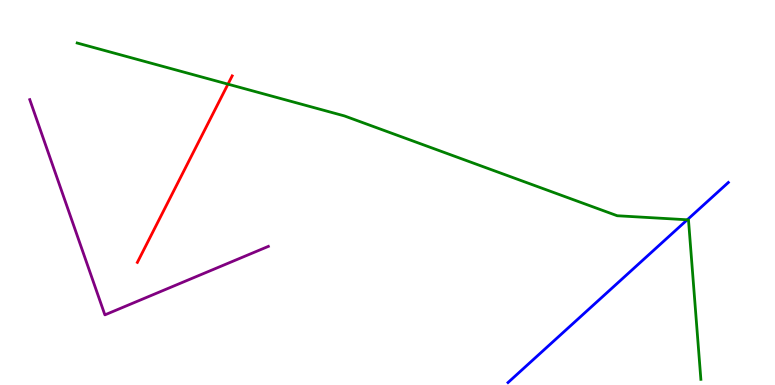[{'lines': ['blue', 'red'], 'intersections': []}, {'lines': ['green', 'red'], 'intersections': [{'x': 2.94, 'y': 7.81}]}, {'lines': ['purple', 'red'], 'intersections': []}, {'lines': ['blue', 'green'], 'intersections': [{'x': 8.87, 'y': 4.29}]}, {'lines': ['blue', 'purple'], 'intersections': []}, {'lines': ['green', 'purple'], 'intersections': []}]